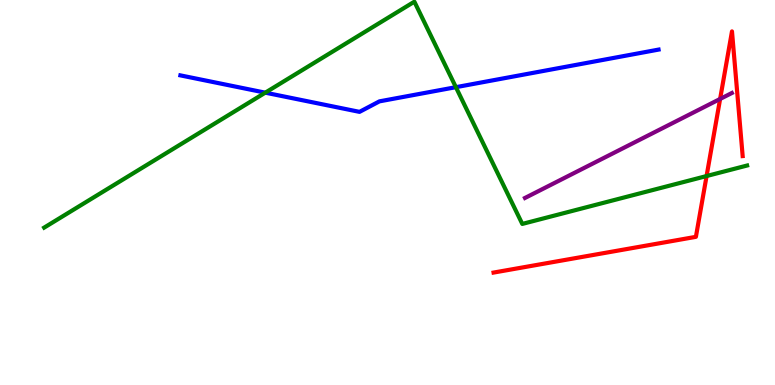[{'lines': ['blue', 'red'], 'intersections': []}, {'lines': ['green', 'red'], 'intersections': [{'x': 9.12, 'y': 5.43}]}, {'lines': ['purple', 'red'], 'intersections': [{'x': 9.29, 'y': 7.43}]}, {'lines': ['blue', 'green'], 'intersections': [{'x': 3.42, 'y': 7.59}, {'x': 5.88, 'y': 7.74}]}, {'lines': ['blue', 'purple'], 'intersections': []}, {'lines': ['green', 'purple'], 'intersections': []}]